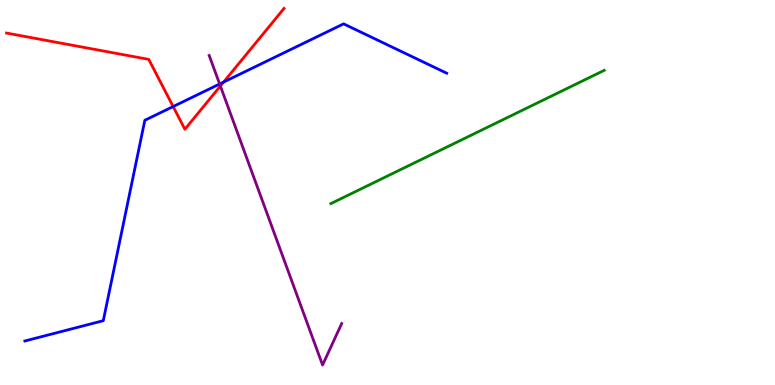[{'lines': ['blue', 'red'], 'intersections': [{'x': 2.23, 'y': 7.23}, {'x': 2.89, 'y': 7.87}]}, {'lines': ['green', 'red'], 'intersections': []}, {'lines': ['purple', 'red'], 'intersections': [{'x': 2.84, 'y': 7.77}]}, {'lines': ['blue', 'green'], 'intersections': []}, {'lines': ['blue', 'purple'], 'intersections': [{'x': 2.83, 'y': 7.82}]}, {'lines': ['green', 'purple'], 'intersections': []}]